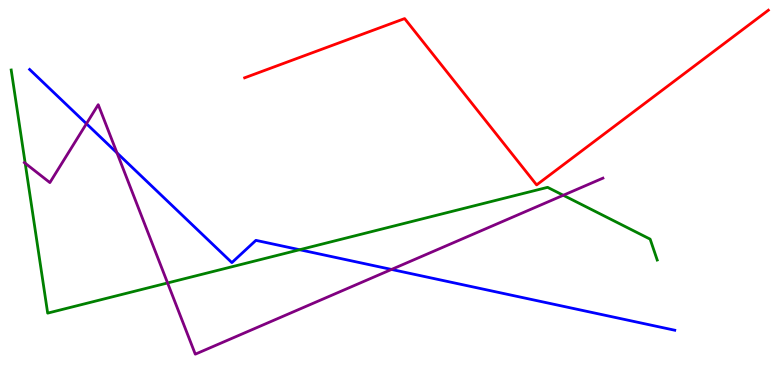[{'lines': ['blue', 'red'], 'intersections': []}, {'lines': ['green', 'red'], 'intersections': []}, {'lines': ['purple', 'red'], 'intersections': []}, {'lines': ['blue', 'green'], 'intersections': [{'x': 3.87, 'y': 3.51}]}, {'lines': ['blue', 'purple'], 'intersections': [{'x': 1.12, 'y': 6.79}, {'x': 1.51, 'y': 6.03}, {'x': 5.05, 'y': 3.0}]}, {'lines': ['green', 'purple'], 'intersections': [{'x': 0.325, 'y': 5.76}, {'x': 2.16, 'y': 2.65}, {'x': 7.27, 'y': 4.93}]}]